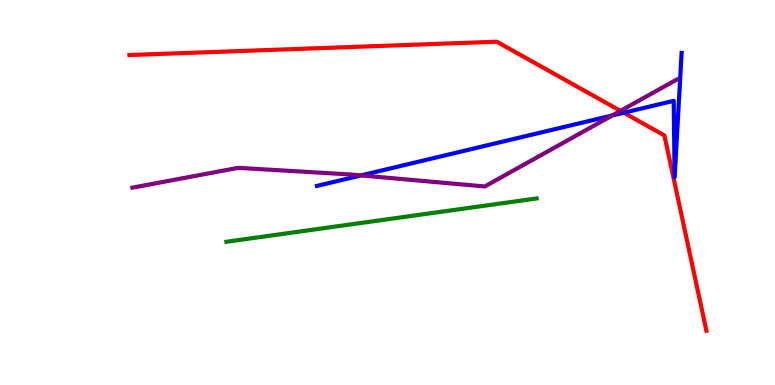[{'lines': ['blue', 'red'], 'intersections': [{'x': 8.05, 'y': 7.07}]}, {'lines': ['green', 'red'], 'intersections': []}, {'lines': ['purple', 'red'], 'intersections': [{'x': 8.01, 'y': 7.12}]}, {'lines': ['blue', 'green'], 'intersections': []}, {'lines': ['blue', 'purple'], 'intersections': [{'x': 4.66, 'y': 5.44}, {'x': 7.9, 'y': 7.0}]}, {'lines': ['green', 'purple'], 'intersections': []}]